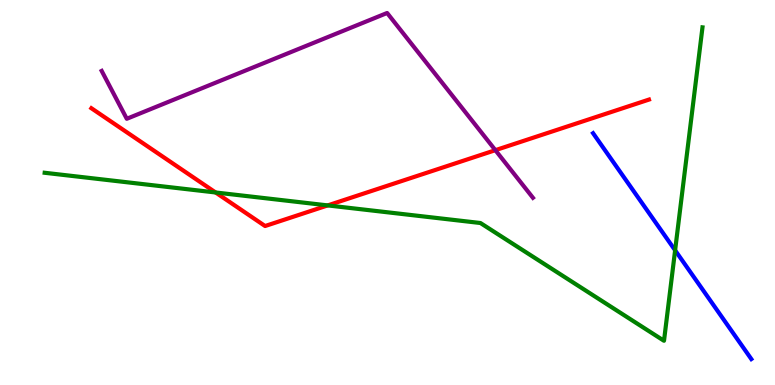[{'lines': ['blue', 'red'], 'intersections': []}, {'lines': ['green', 'red'], 'intersections': [{'x': 2.78, 'y': 5.0}, {'x': 4.23, 'y': 4.66}]}, {'lines': ['purple', 'red'], 'intersections': [{'x': 6.39, 'y': 6.1}]}, {'lines': ['blue', 'green'], 'intersections': [{'x': 8.71, 'y': 3.5}]}, {'lines': ['blue', 'purple'], 'intersections': []}, {'lines': ['green', 'purple'], 'intersections': []}]